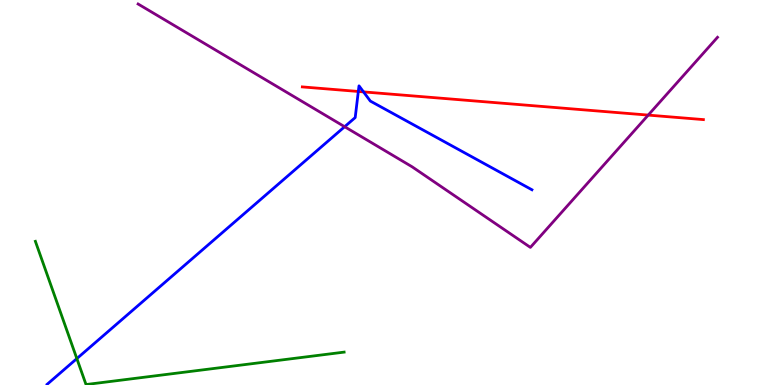[{'lines': ['blue', 'red'], 'intersections': [{'x': 4.62, 'y': 7.62}, {'x': 4.69, 'y': 7.61}]}, {'lines': ['green', 'red'], 'intersections': []}, {'lines': ['purple', 'red'], 'intersections': [{'x': 8.36, 'y': 7.01}]}, {'lines': ['blue', 'green'], 'intersections': [{'x': 0.992, 'y': 0.686}]}, {'lines': ['blue', 'purple'], 'intersections': [{'x': 4.45, 'y': 6.71}]}, {'lines': ['green', 'purple'], 'intersections': []}]